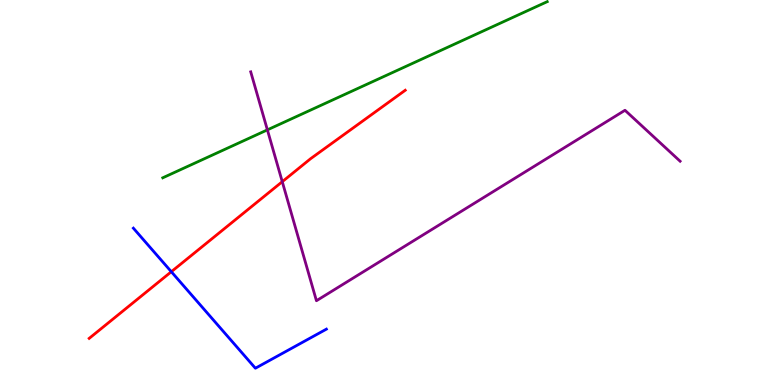[{'lines': ['blue', 'red'], 'intersections': [{'x': 2.21, 'y': 2.94}]}, {'lines': ['green', 'red'], 'intersections': []}, {'lines': ['purple', 'red'], 'intersections': [{'x': 3.64, 'y': 5.28}]}, {'lines': ['blue', 'green'], 'intersections': []}, {'lines': ['blue', 'purple'], 'intersections': []}, {'lines': ['green', 'purple'], 'intersections': [{'x': 3.45, 'y': 6.63}]}]